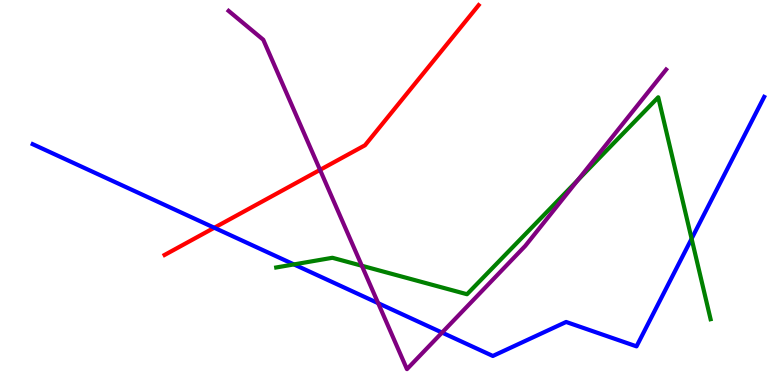[{'lines': ['blue', 'red'], 'intersections': [{'x': 2.76, 'y': 4.08}]}, {'lines': ['green', 'red'], 'intersections': []}, {'lines': ['purple', 'red'], 'intersections': [{'x': 4.13, 'y': 5.59}]}, {'lines': ['blue', 'green'], 'intersections': [{'x': 3.79, 'y': 3.13}, {'x': 8.92, 'y': 3.8}]}, {'lines': ['blue', 'purple'], 'intersections': [{'x': 4.88, 'y': 2.13}, {'x': 5.7, 'y': 1.36}]}, {'lines': ['green', 'purple'], 'intersections': [{'x': 4.67, 'y': 3.1}, {'x': 7.46, 'y': 5.32}]}]